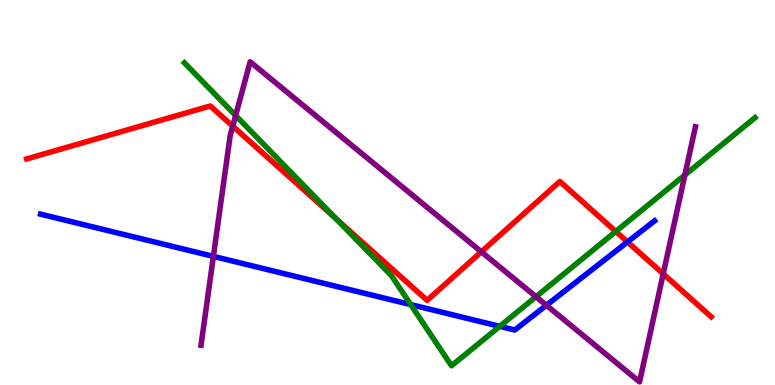[{'lines': ['blue', 'red'], 'intersections': [{'x': 8.1, 'y': 3.72}]}, {'lines': ['green', 'red'], 'intersections': [{'x': 4.34, 'y': 4.32}, {'x': 7.95, 'y': 3.99}]}, {'lines': ['purple', 'red'], 'intersections': [{'x': 3.0, 'y': 6.72}, {'x': 6.21, 'y': 3.46}, {'x': 8.56, 'y': 2.89}]}, {'lines': ['blue', 'green'], 'intersections': [{'x': 5.3, 'y': 2.09}, {'x': 6.45, 'y': 1.52}]}, {'lines': ['blue', 'purple'], 'intersections': [{'x': 2.75, 'y': 3.34}, {'x': 7.05, 'y': 2.07}]}, {'lines': ['green', 'purple'], 'intersections': [{'x': 3.04, 'y': 7.0}, {'x': 6.92, 'y': 2.29}, {'x': 8.84, 'y': 5.45}]}]